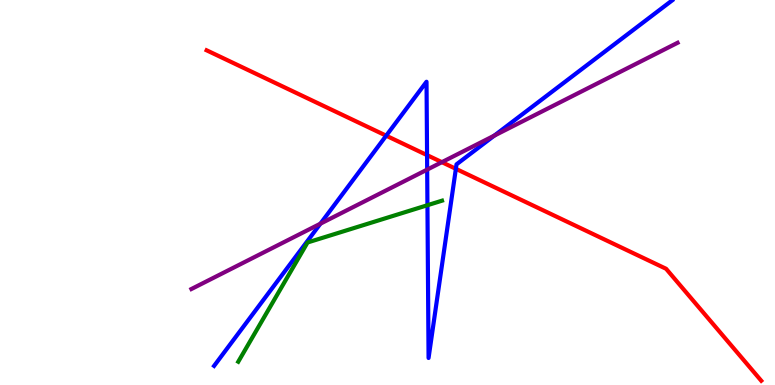[{'lines': ['blue', 'red'], 'intersections': [{'x': 4.98, 'y': 6.48}, {'x': 5.51, 'y': 5.97}, {'x': 5.88, 'y': 5.62}]}, {'lines': ['green', 'red'], 'intersections': []}, {'lines': ['purple', 'red'], 'intersections': [{'x': 5.7, 'y': 5.79}]}, {'lines': ['blue', 'green'], 'intersections': [{'x': 5.52, 'y': 4.67}]}, {'lines': ['blue', 'purple'], 'intersections': [{'x': 4.13, 'y': 4.19}, {'x': 5.51, 'y': 5.59}, {'x': 6.38, 'y': 6.48}]}, {'lines': ['green', 'purple'], 'intersections': []}]